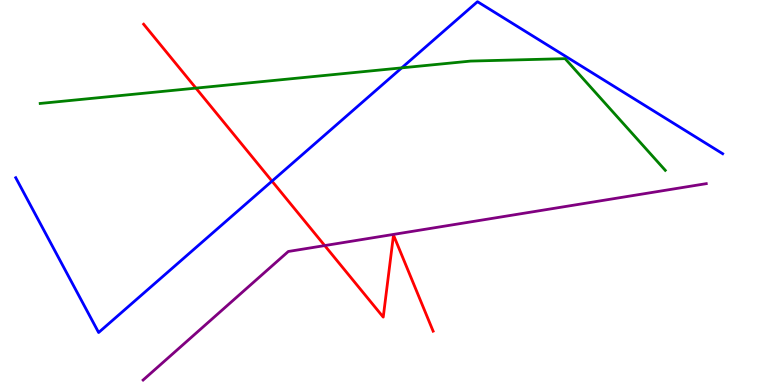[{'lines': ['blue', 'red'], 'intersections': [{'x': 3.51, 'y': 5.3}]}, {'lines': ['green', 'red'], 'intersections': [{'x': 2.53, 'y': 7.71}]}, {'lines': ['purple', 'red'], 'intersections': [{'x': 4.19, 'y': 3.62}]}, {'lines': ['blue', 'green'], 'intersections': [{'x': 5.18, 'y': 8.24}]}, {'lines': ['blue', 'purple'], 'intersections': []}, {'lines': ['green', 'purple'], 'intersections': []}]